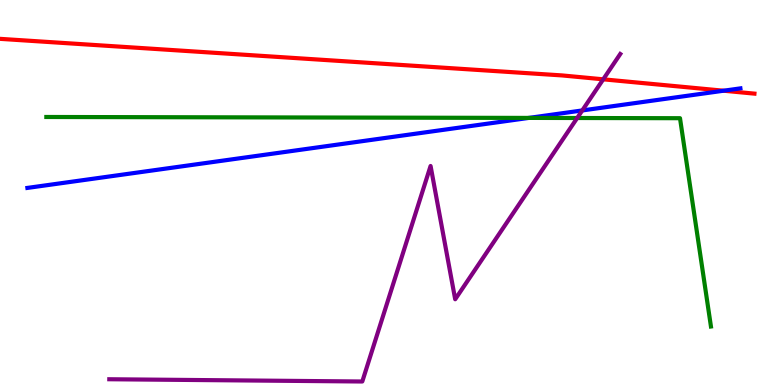[{'lines': ['blue', 'red'], 'intersections': [{'x': 9.34, 'y': 7.64}]}, {'lines': ['green', 'red'], 'intersections': []}, {'lines': ['purple', 'red'], 'intersections': [{'x': 7.78, 'y': 7.94}]}, {'lines': ['blue', 'green'], 'intersections': [{'x': 6.82, 'y': 6.94}]}, {'lines': ['blue', 'purple'], 'intersections': [{'x': 7.51, 'y': 7.13}]}, {'lines': ['green', 'purple'], 'intersections': [{'x': 7.45, 'y': 6.93}]}]